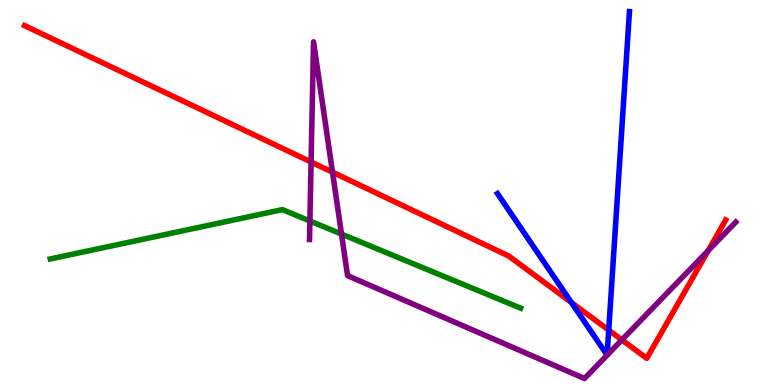[{'lines': ['blue', 'red'], 'intersections': [{'x': 7.37, 'y': 2.14}, {'x': 7.85, 'y': 1.42}]}, {'lines': ['green', 'red'], 'intersections': []}, {'lines': ['purple', 'red'], 'intersections': [{'x': 4.01, 'y': 5.79}, {'x': 4.29, 'y': 5.53}, {'x': 8.02, 'y': 1.17}, {'x': 9.14, 'y': 3.49}]}, {'lines': ['blue', 'green'], 'intersections': []}, {'lines': ['blue', 'purple'], 'intersections': []}, {'lines': ['green', 'purple'], 'intersections': [{'x': 4.0, 'y': 4.26}, {'x': 4.41, 'y': 3.92}]}]